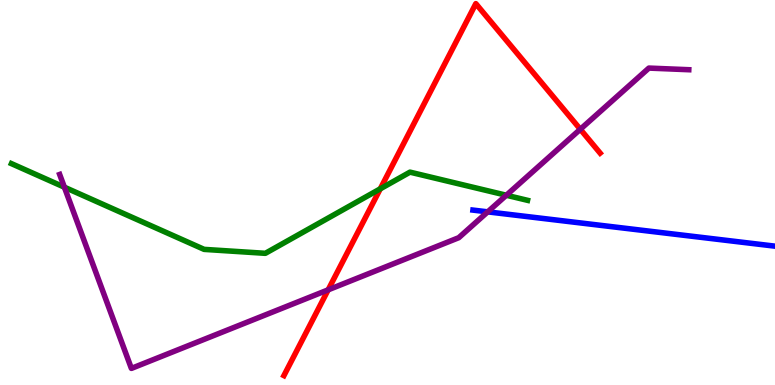[{'lines': ['blue', 'red'], 'intersections': []}, {'lines': ['green', 'red'], 'intersections': [{'x': 4.91, 'y': 5.1}]}, {'lines': ['purple', 'red'], 'intersections': [{'x': 4.23, 'y': 2.47}, {'x': 7.49, 'y': 6.64}]}, {'lines': ['blue', 'green'], 'intersections': []}, {'lines': ['blue', 'purple'], 'intersections': [{'x': 6.29, 'y': 4.5}]}, {'lines': ['green', 'purple'], 'intersections': [{'x': 0.831, 'y': 5.14}, {'x': 6.53, 'y': 4.93}]}]